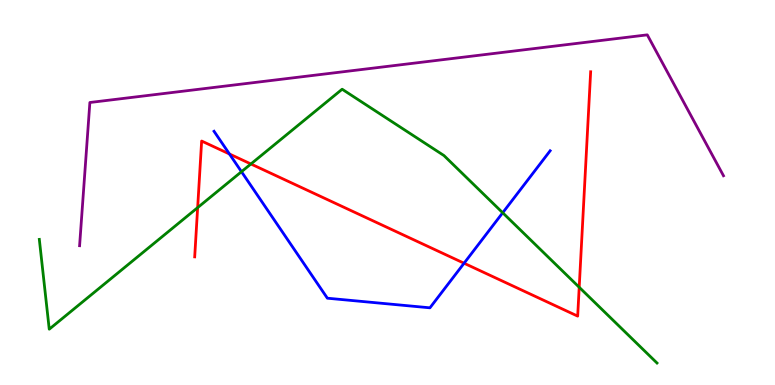[{'lines': ['blue', 'red'], 'intersections': [{'x': 2.96, 'y': 6.0}, {'x': 5.99, 'y': 3.16}]}, {'lines': ['green', 'red'], 'intersections': [{'x': 2.55, 'y': 4.61}, {'x': 3.24, 'y': 5.74}, {'x': 7.47, 'y': 2.54}]}, {'lines': ['purple', 'red'], 'intersections': []}, {'lines': ['blue', 'green'], 'intersections': [{'x': 3.12, 'y': 5.54}, {'x': 6.49, 'y': 4.47}]}, {'lines': ['blue', 'purple'], 'intersections': []}, {'lines': ['green', 'purple'], 'intersections': []}]